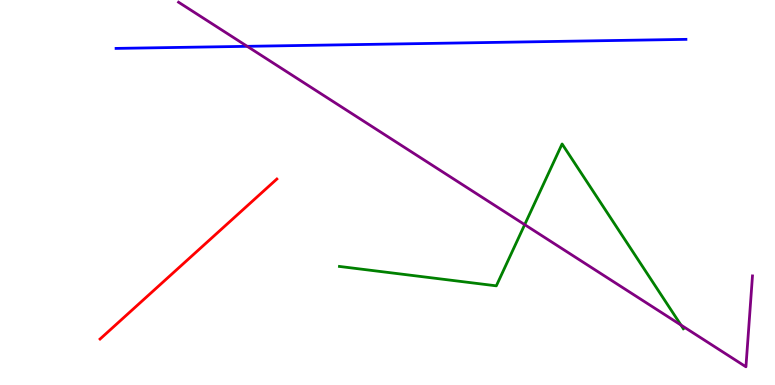[{'lines': ['blue', 'red'], 'intersections': []}, {'lines': ['green', 'red'], 'intersections': []}, {'lines': ['purple', 'red'], 'intersections': []}, {'lines': ['blue', 'green'], 'intersections': []}, {'lines': ['blue', 'purple'], 'intersections': [{'x': 3.19, 'y': 8.8}]}, {'lines': ['green', 'purple'], 'intersections': [{'x': 6.77, 'y': 4.17}, {'x': 8.79, 'y': 1.56}]}]